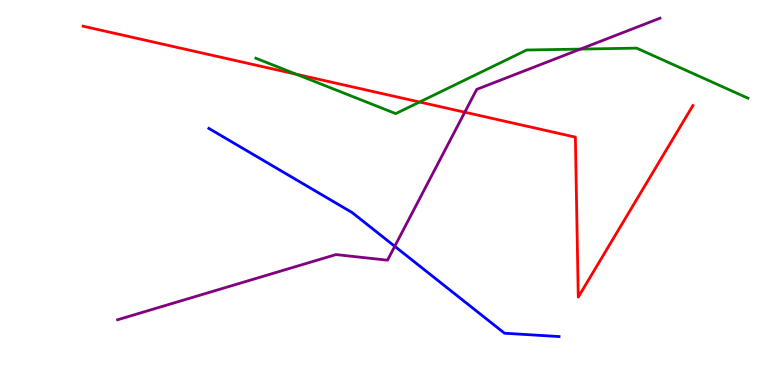[{'lines': ['blue', 'red'], 'intersections': []}, {'lines': ['green', 'red'], 'intersections': [{'x': 3.82, 'y': 8.07}, {'x': 5.41, 'y': 7.35}]}, {'lines': ['purple', 'red'], 'intersections': [{'x': 6.0, 'y': 7.09}]}, {'lines': ['blue', 'green'], 'intersections': []}, {'lines': ['blue', 'purple'], 'intersections': [{'x': 5.09, 'y': 3.6}]}, {'lines': ['green', 'purple'], 'intersections': [{'x': 7.49, 'y': 8.72}]}]